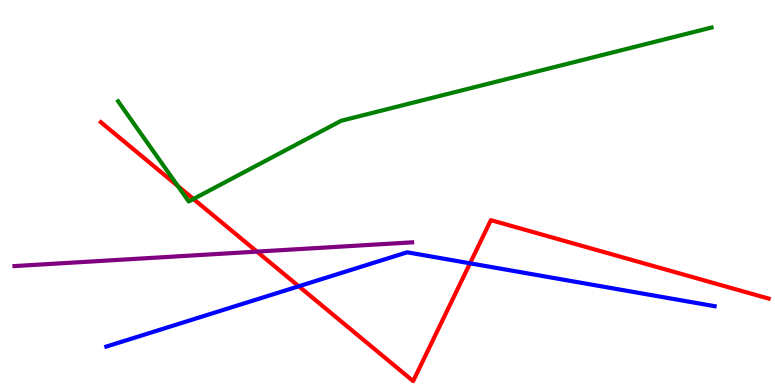[{'lines': ['blue', 'red'], 'intersections': [{'x': 3.86, 'y': 2.56}, {'x': 6.06, 'y': 3.16}]}, {'lines': ['green', 'red'], 'intersections': [{'x': 2.3, 'y': 5.17}, {'x': 2.5, 'y': 4.83}]}, {'lines': ['purple', 'red'], 'intersections': [{'x': 3.32, 'y': 3.46}]}, {'lines': ['blue', 'green'], 'intersections': []}, {'lines': ['blue', 'purple'], 'intersections': []}, {'lines': ['green', 'purple'], 'intersections': []}]